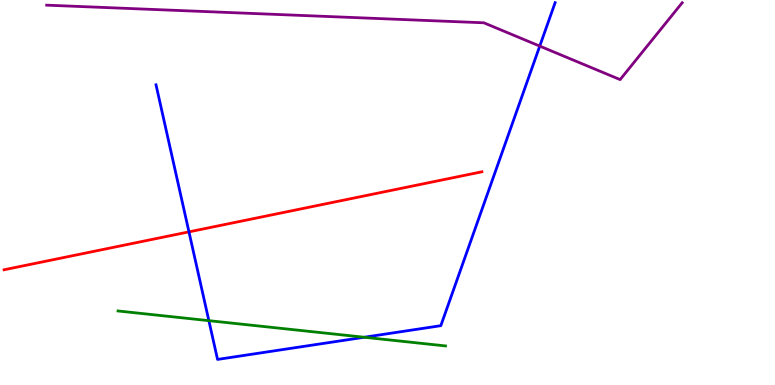[{'lines': ['blue', 'red'], 'intersections': [{'x': 2.44, 'y': 3.98}]}, {'lines': ['green', 'red'], 'intersections': []}, {'lines': ['purple', 'red'], 'intersections': []}, {'lines': ['blue', 'green'], 'intersections': [{'x': 2.69, 'y': 1.67}, {'x': 4.7, 'y': 1.24}]}, {'lines': ['blue', 'purple'], 'intersections': [{'x': 6.96, 'y': 8.8}]}, {'lines': ['green', 'purple'], 'intersections': []}]